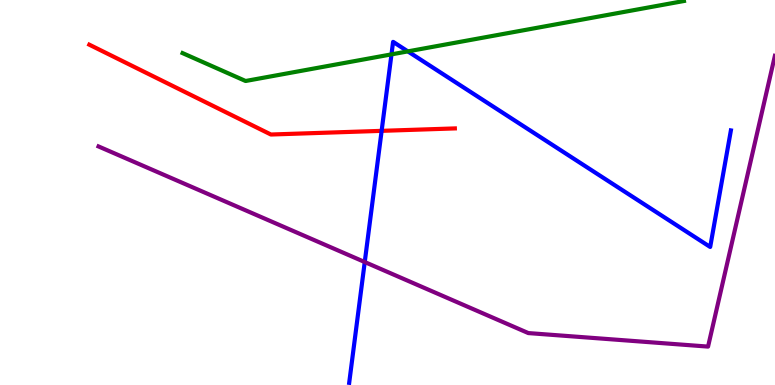[{'lines': ['blue', 'red'], 'intersections': [{'x': 4.92, 'y': 6.6}]}, {'lines': ['green', 'red'], 'intersections': []}, {'lines': ['purple', 'red'], 'intersections': []}, {'lines': ['blue', 'green'], 'intersections': [{'x': 5.05, 'y': 8.59}, {'x': 5.26, 'y': 8.67}]}, {'lines': ['blue', 'purple'], 'intersections': [{'x': 4.71, 'y': 3.19}]}, {'lines': ['green', 'purple'], 'intersections': []}]